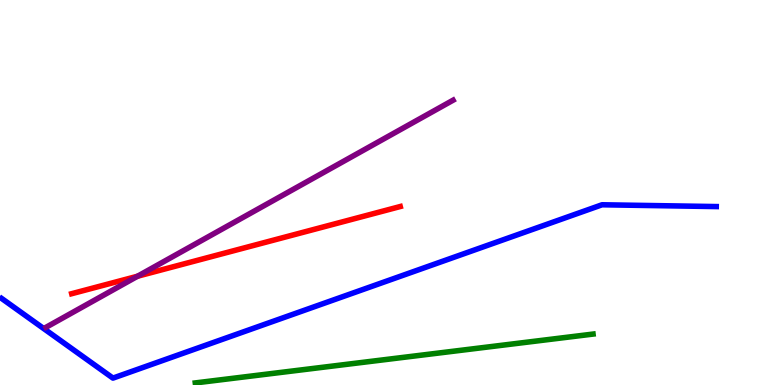[{'lines': ['blue', 'red'], 'intersections': []}, {'lines': ['green', 'red'], 'intersections': []}, {'lines': ['purple', 'red'], 'intersections': [{'x': 1.77, 'y': 2.83}]}, {'lines': ['blue', 'green'], 'intersections': []}, {'lines': ['blue', 'purple'], 'intersections': []}, {'lines': ['green', 'purple'], 'intersections': []}]